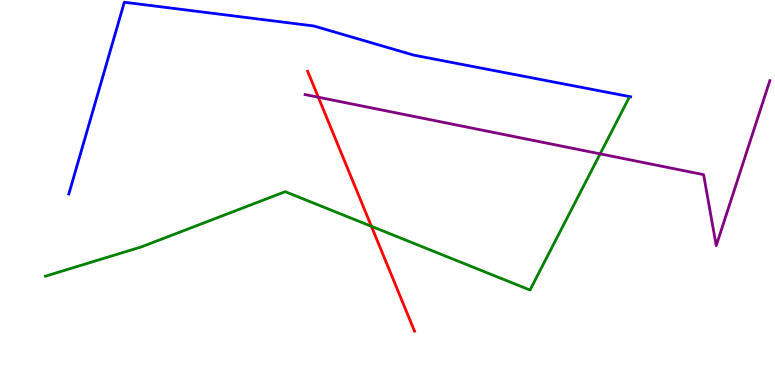[{'lines': ['blue', 'red'], 'intersections': []}, {'lines': ['green', 'red'], 'intersections': [{'x': 4.79, 'y': 4.12}]}, {'lines': ['purple', 'red'], 'intersections': [{'x': 4.11, 'y': 7.47}]}, {'lines': ['blue', 'green'], 'intersections': []}, {'lines': ['blue', 'purple'], 'intersections': []}, {'lines': ['green', 'purple'], 'intersections': [{'x': 7.74, 'y': 6.0}]}]